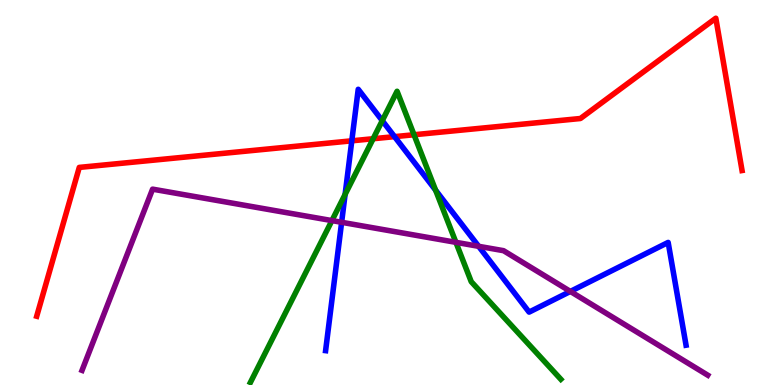[{'lines': ['blue', 'red'], 'intersections': [{'x': 4.54, 'y': 6.34}, {'x': 5.09, 'y': 6.45}]}, {'lines': ['green', 'red'], 'intersections': [{'x': 4.81, 'y': 6.4}, {'x': 5.34, 'y': 6.5}]}, {'lines': ['purple', 'red'], 'intersections': []}, {'lines': ['blue', 'green'], 'intersections': [{'x': 4.45, 'y': 4.95}, {'x': 4.93, 'y': 6.87}, {'x': 5.62, 'y': 5.06}]}, {'lines': ['blue', 'purple'], 'intersections': [{'x': 4.41, 'y': 4.23}, {'x': 6.18, 'y': 3.6}, {'x': 7.36, 'y': 2.43}]}, {'lines': ['green', 'purple'], 'intersections': [{'x': 4.28, 'y': 4.27}, {'x': 5.88, 'y': 3.71}]}]